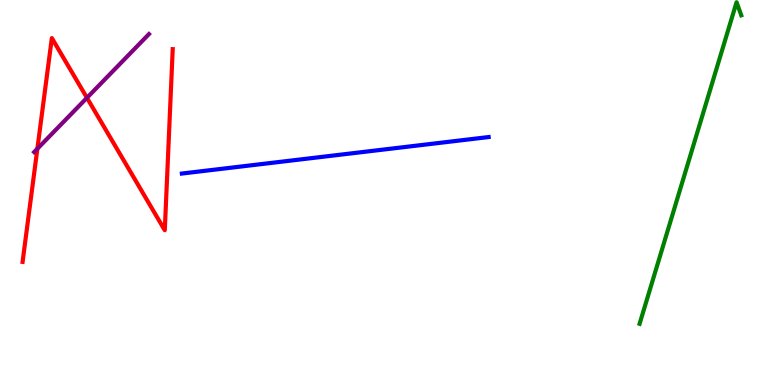[{'lines': ['blue', 'red'], 'intersections': []}, {'lines': ['green', 'red'], 'intersections': []}, {'lines': ['purple', 'red'], 'intersections': [{'x': 0.482, 'y': 6.14}, {'x': 1.12, 'y': 7.46}]}, {'lines': ['blue', 'green'], 'intersections': []}, {'lines': ['blue', 'purple'], 'intersections': []}, {'lines': ['green', 'purple'], 'intersections': []}]